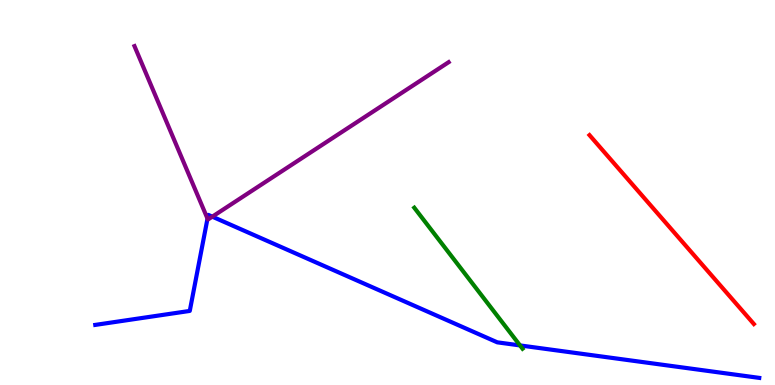[{'lines': ['blue', 'red'], 'intersections': []}, {'lines': ['green', 'red'], 'intersections': []}, {'lines': ['purple', 'red'], 'intersections': []}, {'lines': ['blue', 'green'], 'intersections': [{'x': 6.71, 'y': 1.03}]}, {'lines': ['blue', 'purple'], 'intersections': [{'x': 2.68, 'y': 4.32}, {'x': 2.74, 'y': 4.37}]}, {'lines': ['green', 'purple'], 'intersections': []}]